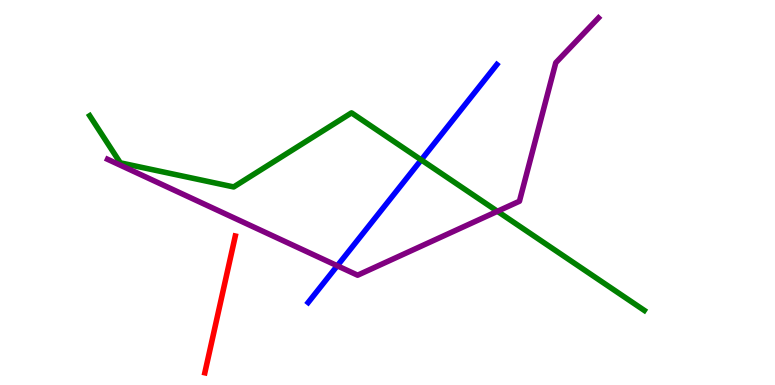[{'lines': ['blue', 'red'], 'intersections': []}, {'lines': ['green', 'red'], 'intersections': []}, {'lines': ['purple', 'red'], 'intersections': []}, {'lines': ['blue', 'green'], 'intersections': [{'x': 5.44, 'y': 5.85}]}, {'lines': ['blue', 'purple'], 'intersections': [{'x': 4.35, 'y': 3.1}]}, {'lines': ['green', 'purple'], 'intersections': [{'x': 6.42, 'y': 4.51}]}]